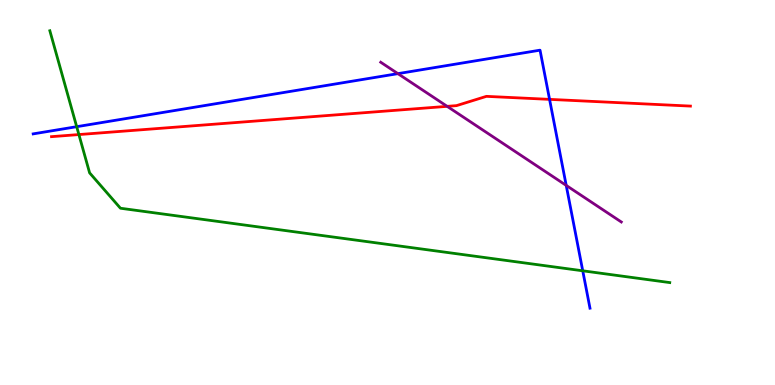[{'lines': ['blue', 'red'], 'intersections': [{'x': 7.09, 'y': 7.42}]}, {'lines': ['green', 'red'], 'intersections': [{'x': 1.02, 'y': 6.5}]}, {'lines': ['purple', 'red'], 'intersections': [{'x': 5.77, 'y': 7.24}]}, {'lines': ['blue', 'green'], 'intersections': [{'x': 0.99, 'y': 6.71}, {'x': 7.52, 'y': 2.97}]}, {'lines': ['blue', 'purple'], 'intersections': [{'x': 5.13, 'y': 8.09}, {'x': 7.31, 'y': 5.18}]}, {'lines': ['green', 'purple'], 'intersections': []}]